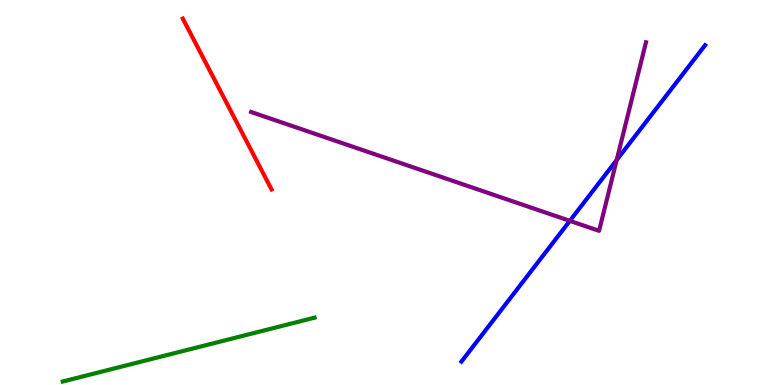[{'lines': ['blue', 'red'], 'intersections': []}, {'lines': ['green', 'red'], 'intersections': []}, {'lines': ['purple', 'red'], 'intersections': []}, {'lines': ['blue', 'green'], 'intersections': []}, {'lines': ['blue', 'purple'], 'intersections': [{'x': 7.35, 'y': 4.26}, {'x': 7.96, 'y': 5.84}]}, {'lines': ['green', 'purple'], 'intersections': []}]